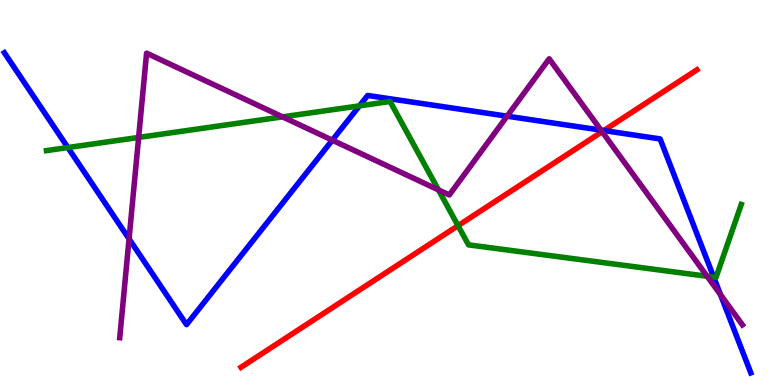[{'lines': ['blue', 'red'], 'intersections': [{'x': 7.79, 'y': 6.61}]}, {'lines': ['green', 'red'], 'intersections': [{'x': 5.91, 'y': 4.14}]}, {'lines': ['purple', 'red'], 'intersections': [{'x': 7.77, 'y': 6.58}]}, {'lines': ['blue', 'green'], 'intersections': [{'x': 0.876, 'y': 6.17}, {'x': 4.64, 'y': 7.25}, {'x': 9.21, 'y': 2.8}]}, {'lines': ['blue', 'purple'], 'intersections': [{'x': 1.67, 'y': 3.8}, {'x': 4.29, 'y': 6.36}, {'x': 6.54, 'y': 6.98}, {'x': 7.75, 'y': 6.62}, {'x': 9.3, 'y': 2.35}]}, {'lines': ['green', 'purple'], 'intersections': [{'x': 1.79, 'y': 6.43}, {'x': 3.65, 'y': 6.96}, {'x': 5.66, 'y': 5.07}, {'x': 9.12, 'y': 2.82}]}]